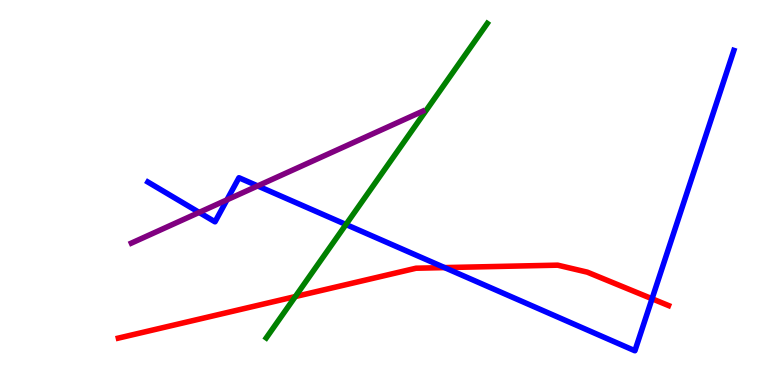[{'lines': ['blue', 'red'], 'intersections': [{'x': 5.74, 'y': 3.05}, {'x': 8.41, 'y': 2.24}]}, {'lines': ['green', 'red'], 'intersections': [{'x': 3.81, 'y': 2.3}]}, {'lines': ['purple', 'red'], 'intersections': []}, {'lines': ['blue', 'green'], 'intersections': [{'x': 4.46, 'y': 4.17}]}, {'lines': ['blue', 'purple'], 'intersections': [{'x': 2.57, 'y': 4.48}, {'x': 2.93, 'y': 4.81}, {'x': 3.32, 'y': 5.17}]}, {'lines': ['green', 'purple'], 'intersections': []}]